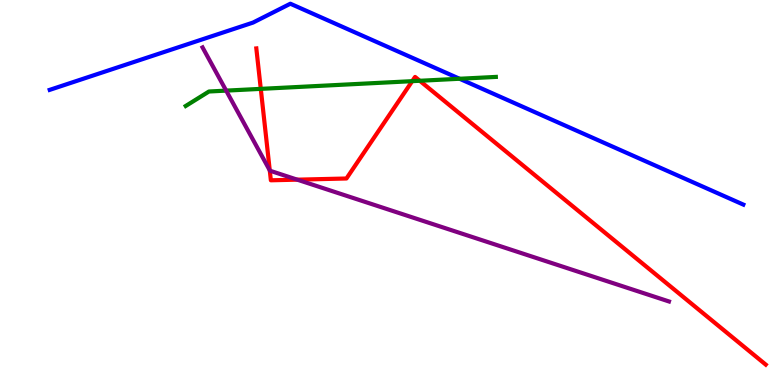[{'lines': ['blue', 'red'], 'intersections': []}, {'lines': ['green', 'red'], 'intersections': [{'x': 3.36, 'y': 7.69}, {'x': 5.32, 'y': 7.89}, {'x': 5.42, 'y': 7.9}]}, {'lines': ['purple', 'red'], 'intersections': [{'x': 3.48, 'y': 5.57}, {'x': 3.84, 'y': 5.33}]}, {'lines': ['blue', 'green'], 'intersections': [{'x': 5.93, 'y': 7.95}]}, {'lines': ['blue', 'purple'], 'intersections': []}, {'lines': ['green', 'purple'], 'intersections': [{'x': 2.92, 'y': 7.65}]}]